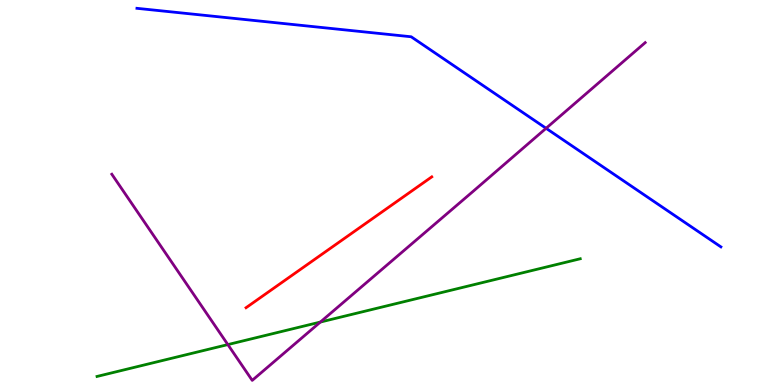[{'lines': ['blue', 'red'], 'intersections': []}, {'lines': ['green', 'red'], 'intersections': []}, {'lines': ['purple', 'red'], 'intersections': []}, {'lines': ['blue', 'green'], 'intersections': []}, {'lines': ['blue', 'purple'], 'intersections': [{'x': 7.05, 'y': 6.67}]}, {'lines': ['green', 'purple'], 'intersections': [{'x': 2.94, 'y': 1.05}, {'x': 4.13, 'y': 1.63}]}]